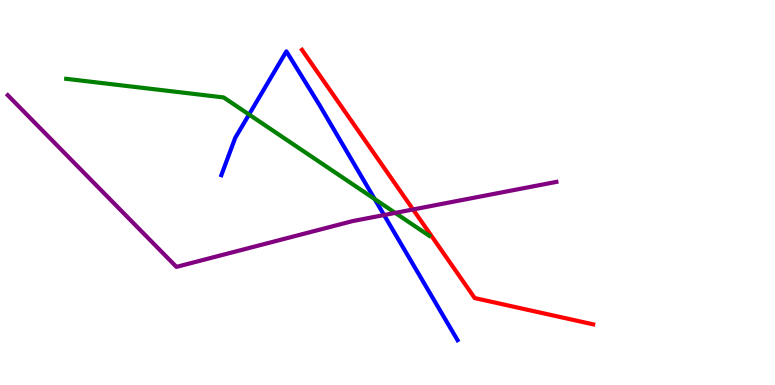[{'lines': ['blue', 'red'], 'intersections': []}, {'lines': ['green', 'red'], 'intersections': []}, {'lines': ['purple', 'red'], 'intersections': [{'x': 5.33, 'y': 4.56}]}, {'lines': ['blue', 'green'], 'intersections': [{'x': 3.21, 'y': 7.03}, {'x': 4.83, 'y': 4.83}]}, {'lines': ['blue', 'purple'], 'intersections': [{'x': 4.96, 'y': 4.41}]}, {'lines': ['green', 'purple'], 'intersections': [{'x': 5.1, 'y': 4.47}]}]